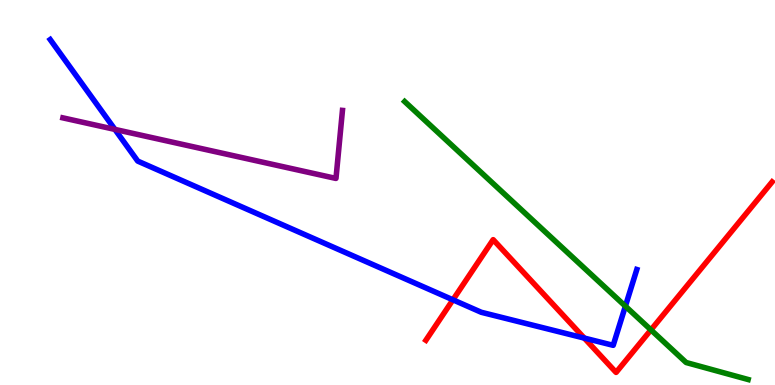[{'lines': ['blue', 'red'], 'intersections': [{'x': 5.84, 'y': 2.21}, {'x': 7.54, 'y': 1.22}]}, {'lines': ['green', 'red'], 'intersections': [{'x': 8.4, 'y': 1.43}]}, {'lines': ['purple', 'red'], 'intersections': []}, {'lines': ['blue', 'green'], 'intersections': [{'x': 8.07, 'y': 2.05}]}, {'lines': ['blue', 'purple'], 'intersections': [{'x': 1.48, 'y': 6.64}]}, {'lines': ['green', 'purple'], 'intersections': []}]